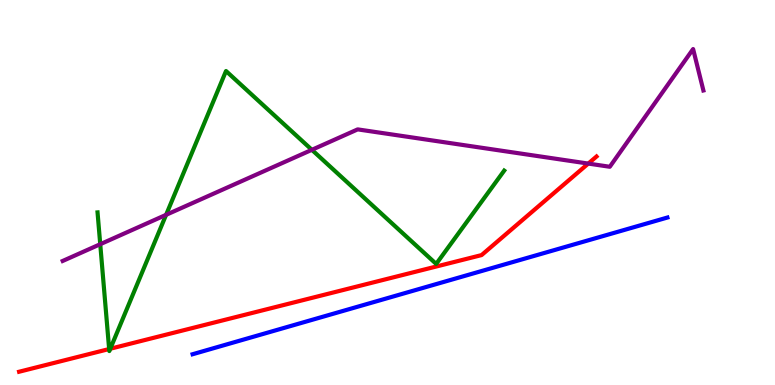[{'lines': ['blue', 'red'], 'intersections': []}, {'lines': ['green', 'red'], 'intersections': [{'x': 1.41, 'y': 0.934}, {'x': 1.42, 'y': 0.942}]}, {'lines': ['purple', 'red'], 'intersections': [{'x': 7.59, 'y': 5.75}]}, {'lines': ['blue', 'green'], 'intersections': []}, {'lines': ['blue', 'purple'], 'intersections': []}, {'lines': ['green', 'purple'], 'intersections': [{'x': 1.29, 'y': 3.66}, {'x': 2.14, 'y': 4.42}, {'x': 4.02, 'y': 6.11}]}]